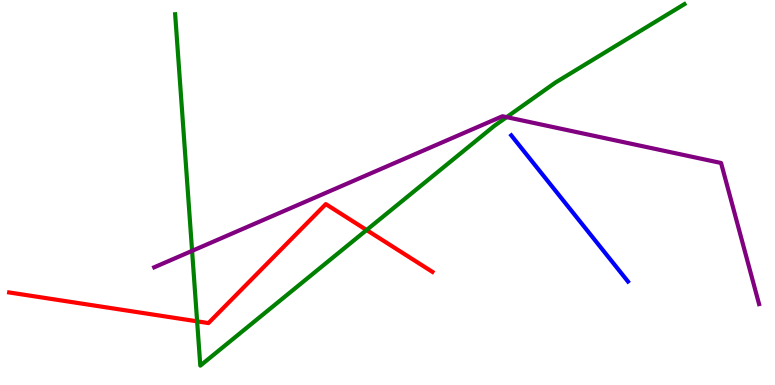[{'lines': ['blue', 'red'], 'intersections': []}, {'lines': ['green', 'red'], 'intersections': [{'x': 2.54, 'y': 1.65}, {'x': 4.73, 'y': 4.03}]}, {'lines': ['purple', 'red'], 'intersections': []}, {'lines': ['blue', 'green'], 'intersections': []}, {'lines': ['blue', 'purple'], 'intersections': []}, {'lines': ['green', 'purple'], 'intersections': [{'x': 2.48, 'y': 3.48}, {'x': 6.54, 'y': 6.96}]}]